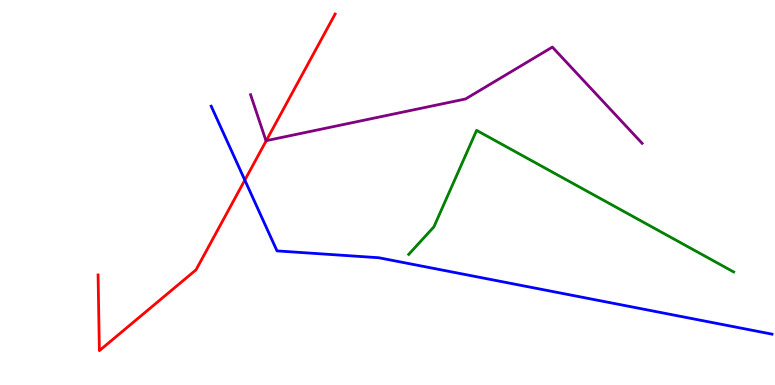[{'lines': ['blue', 'red'], 'intersections': [{'x': 3.16, 'y': 5.32}]}, {'lines': ['green', 'red'], 'intersections': []}, {'lines': ['purple', 'red'], 'intersections': [{'x': 3.44, 'y': 6.35}]}, {'lines': ['blue', 'green'], 'intersections': []}, {'lines': ['blue', 'purple'], 'intersections': []}, {'lines': ['green', 'purple'], 'intersections': []}]